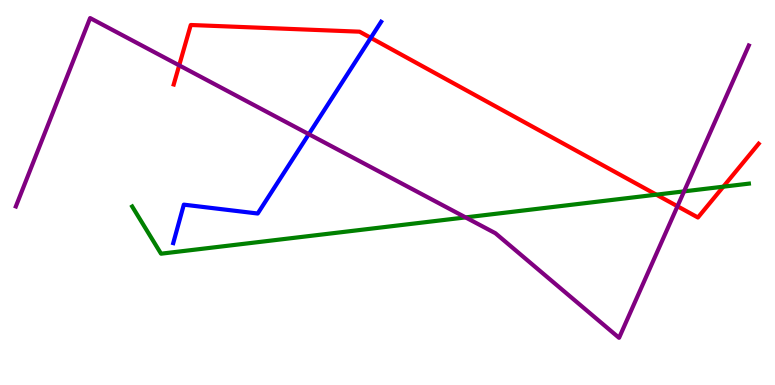[{'lines': ['blue', 'red'], 'intersections': [{'x': 4.78, 'y': 9.02}]}, {'lines': ['green', 'red'], 'intersections': [{'x': 8.47, 'y': 4.94}, {'x': 9.33, 'y': 5.15}]}, {'lines': ['purple', 'red'], 'intersections': [{'x': 2.31, 'y': 8.3}, {'x': 8.74, 'y': 4.64}]}, {'lines': ['blue', 'green'], 'intersections': []}, {'lines': ['blue', 'purple'], 'intersections': [{'x': 3.98, 'y': 6.52}]}, {'lines': ['green', 'purple'], 'intersections': [{'x': 6.01, 'y': 4.35}, {'x': 8.83, 'y': 5.03}]}]